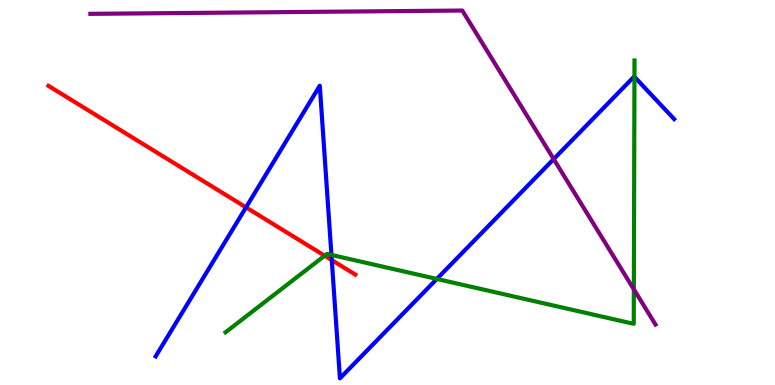[{'lines': ['blue', 'red'], 'intersections': [{'x': 3.17, 'y': 4.61}, {'x': 4.28, 'y': 3.24}]}, {'lines': ['green', 'red'], 'intersections': [{'x': 4.19, 'y': 3.36}]}, {'lines': ['purple', 'red'], 'intersections': []}, {'lines': ['blue', 'green'], 'intersections': [{'x': 4.28, 'y': 3.38}, {'x': 5.64, 'y': 2.75}, {'x': 8.19, 'y': 8.0}]}, {'lines': ['blue', 'purple'], 'intersections': [{'x': 7.14, 'y': 5.87}]}, {'lines': ['green', 'purple'], 'intersections': [{'x': 8.18, 'y': 2.48}]}]